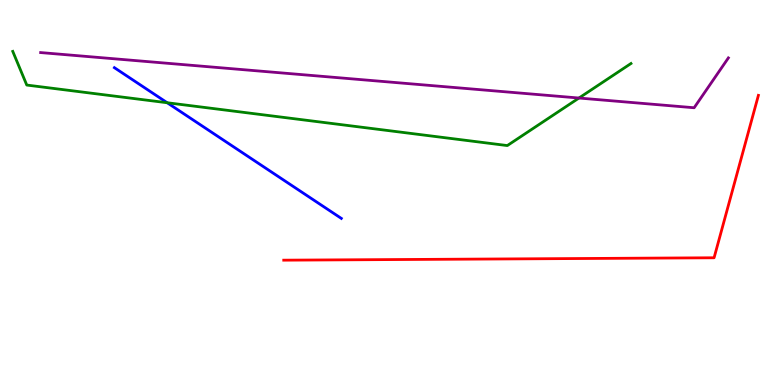[{'lines': ['blue', 'red'], 'intersections': []}, {'lines': ['green', 'red'], 'intersections': []}, {'lines': ['purple', 'red'], 'intersections': []}, {'lines': ['blue', 'green'], 'intersections': [{'x': 2.16, 'y': 7.33}]}, {'lines': ['blue', 'purple'], 'intersections': []}, {'lines': ['green', 'purple'], 'intersections': [{'x': 7.47, 'y': 7.45}]}]